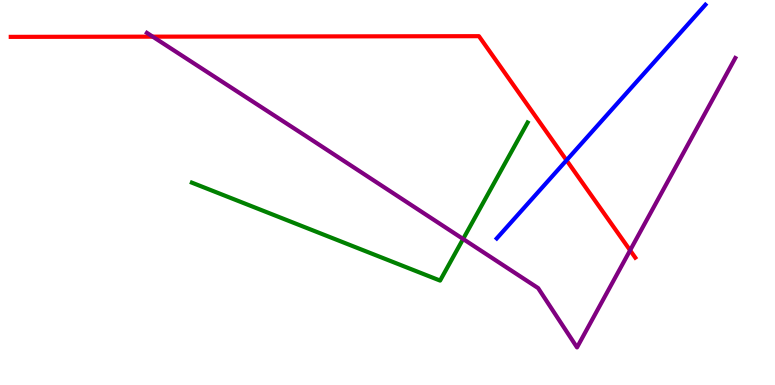[{'lines': ['blue', 'red'], 'intersections': [{'x': 7.31, 'y': 5.84}]}, {'lines': ['green', 'red'], 'intersections': []}, {'lines': ['purple', 'red'], 'intersections': [{'x': 1.97, 'y': 9.05}, {'x': 8.13, 'y': 3.5}]}, {'lines': ['blue', 'green'], 'intersections': []}, {'lines': ['blue', 'purple'], 'intersections': []}, {'lines': ['green', 'purple'], 'intersections': [{'x': 5.98, 'y': 3.79}]}]